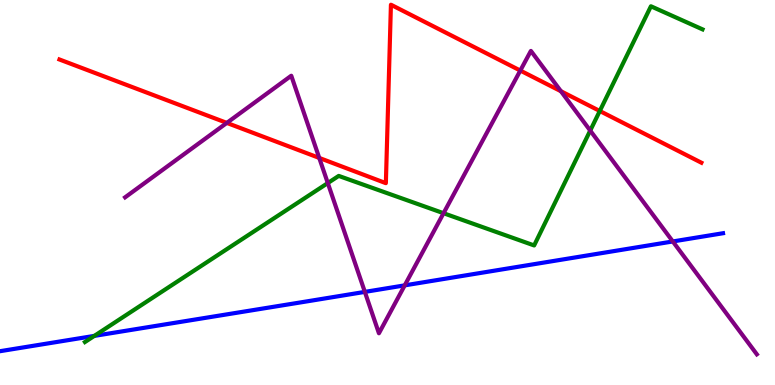[{'lines': ['blue', 'red'], 'intersections': []}, {'lines': ['green', 'red'], 'intersections': [{'x': 7.74, 'y': 7.12}]}, {'lines': ['purple', 'red'], 'intersections': [{'x': 2.93, 'y': 6.81}, {'x': 4.12, 'y': 5.9}, {'x': 6.71, 'y': 8.17}, {'x': 7.24, 'y': 7.63}]}, {'lines': ['blue', 'green'], 'intersections': [{'x': 1.22, 'y': 1.28}]}, {'lines': ['blue', 'purple'], 'intersections': [{'x': 4.71, 'y': 2.42}, {'x': 5.22, 'y': 2.59}, {'x': 8.68, 'y': 3.73}]}, {'lines': ['green', 'purple'], 'intersections': [{'x': 4.23, 'y': 5.25}, {'x': 5.72, 'y': 4.46}, {'x': 7.62, 'y': 6.61}]}]